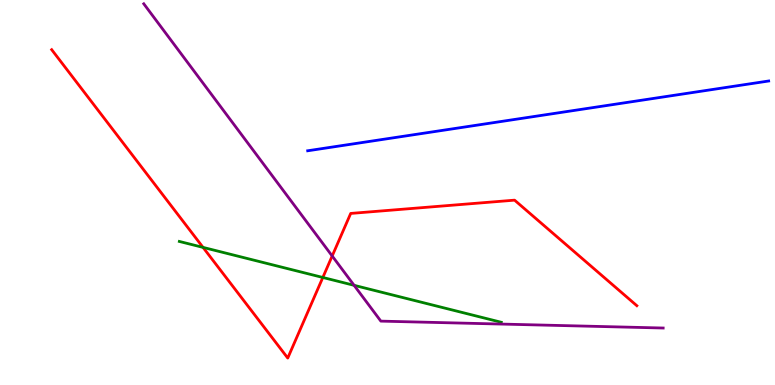[{'lines': ['blue', 'red'], 'intersections': []}, {'lines': ['green', 'red'], 'intersections': [{'x': 2.62, 'y': 3.57}, {'x': 4.17, 'y': 2.79}]}, {'lines': ['purple', 'red'], 'intersections': [{'x': 4.29, 'y': 3.35}]}, {'lines': ['blue', 'green'], 'intersections': []}, {'lines': ['blue', 'purple'], 'intersections': []}, {'lines': ['green', 'purple'], 'intersections': [{'x': 4.57, 'y': 2.59}]}]